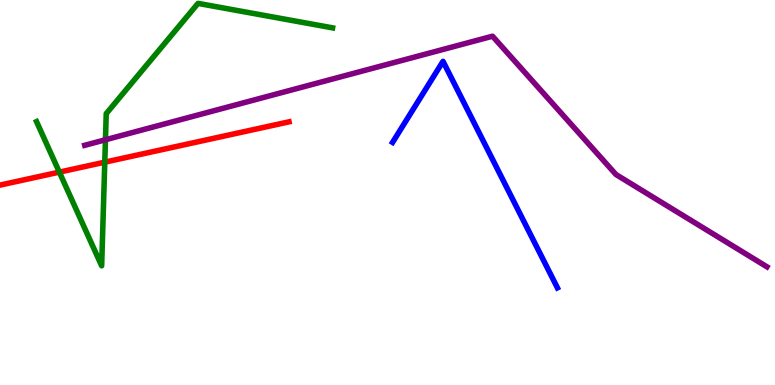[{'lines': ['blue', 'red'], 'intersections': []}, {'lines': ['green', 'red'], 'intersections': [{'x': 0.766, 'y': 5.53}, {'x': 1.35, 'y': 5.79}]}, {'lines': ['purple', 'red'], 'intersections': []}, {'lines': ['blue', 'green'], 'intersections': []}, {'lines': ['blue', 'purple'], 'intersections': []}, {'lines': ['green', 'purple'], 'intersections': [{'x': 1.36, 'y': 6.37}]}]